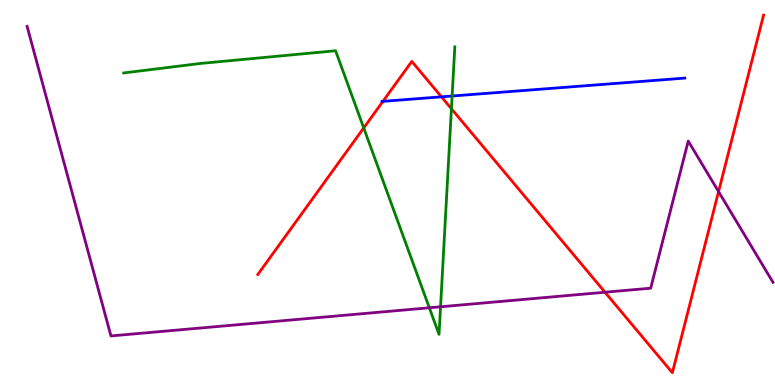[{'lines': ['blue', 'red'], 'intersections': [{'x': 4.94, 'y': 7.37}, {'x': 5.7, 'y': 7.48}]}, {'lines': ['green', 'red'], 'intersections': [{'x': 4.69, 'y': 6.68}, {'x': 5.82, 'y': 7.18}]}, {'lines': ['purple', 'red'], 'intersections': [{'x': 7.81, 'y': 2.41}, {'x': 9.27, 'y': 5.02}]}, {'lines': ['blue', 'green'], 'intersections': [{'x': 5.83, 'y': 7.51}]}, {'lines': ['blue', 'purple'], 'intersections': []}, {'lines': ['green', 'purple'], 'intersections': [{'x': 5.54, 'y': 2.01}, {'x': 5.68, 'y': 2.03}]}]